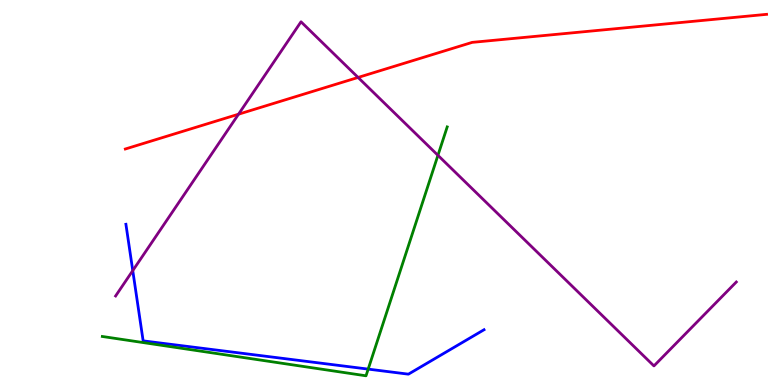[{'lines': ['blue', 'red'], 'intersections': []}, {'lines': ['green', 'red'], 'intersections': []}, {'lines': ['purple', 'red'], 'intersections': [{'x': 3.08, 'y': 7.03}, {'x': 4.62, 'y': 7.99}]}, {'lines': ['blue', 'green'], 'intersections': [{'x': 4.75, 'y': 0.413}]}, {'lines': ['blue', 'purple'], 'intersections': [{'x': 1.71, 'y': 2.97}]}, {'lines': ['green', 'purple'], 'intersections': [{'x': 5.65, 'y': 5.97}]}]